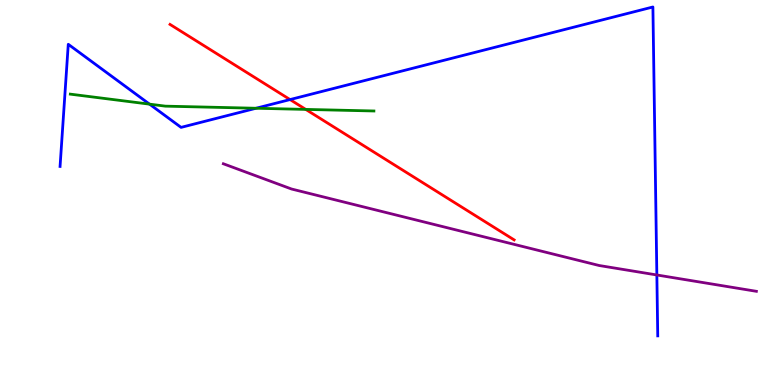[{'lines': ['blue', 'red'], 'intersections': [{'x': 3.74, 'y': 7.41}]}, {'lines': ['green', 'red'], 'intersections': [{'x': 3.95, 'y': 7.16}]}, {'lines': ['purple', 'red'], 'intersections': []}, {'lines': ['blue', 'green'], 'intersections': [{'x': 1.93, 'y': 7.29}, {'x': 3.3, 'y': 7.19}]}, {'lines': ['blue', 'purple'], 'intersections': [{'x': 8.48, 'y': 2.86}]}, {'lines': ['green', 'purple'], 'intersections': []}]